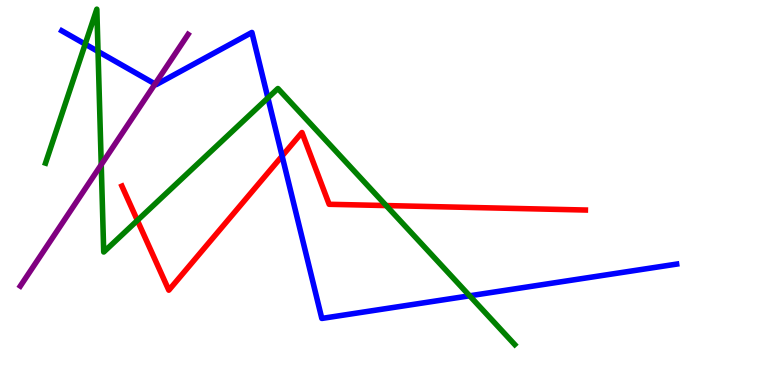[{'lines': ['blue', 'red'], 'intersections': [{'x': 3.64, 'y': 5.95}]}, {'lines': ['green', 'red'], 'intersections': [{'x': 1.77, 'y': 4.27}, {'x': 4.98, 'y': 4.66}]}, {'lines': ['purple', 'red'], 'intersections': []}, {'lines': ['blue', 'green'], 'intersections': [{'x': 1.1, 'y': 8.85}, {'x': 1.26, 'y': 8.66}, {'x': 3.46, 'y': 7.46}, {'x': 6.06, 'y': 2.32}]}, {'lines': ['blue', 'purple'], 'intersections': [{'x': 2.0, 'y': 7.82}]}, {'lines': ['green', 'purple'], 'intersections': [{'x': 1.31, 'y': 5.72}]}]